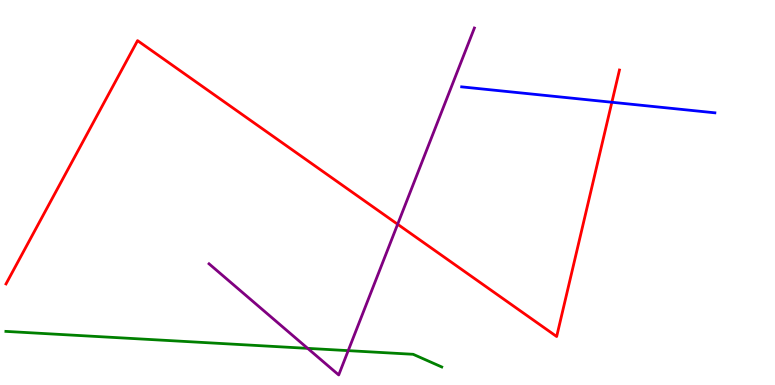[{'lines': ['blue', 'red'], 'intersections': [{'x': 7.89, 'y': 7.34}]}, {'lines': ['green', 'red'], 'intersections': []}, {'lines': ['purple', 'red'], 'intersections': [{'x': 5.13, 'y': 4.18}]}, {'lines': ['blue', 'green'], 'intersections': []}, {'lines': ['blue', 'purple'], 'intersections': []}, {'lines': ['green', 'purple'], 'intersections': [{'x': 3.97, 'y': 0.952}, {'x': 4.49, 'y': 0.892}]}]